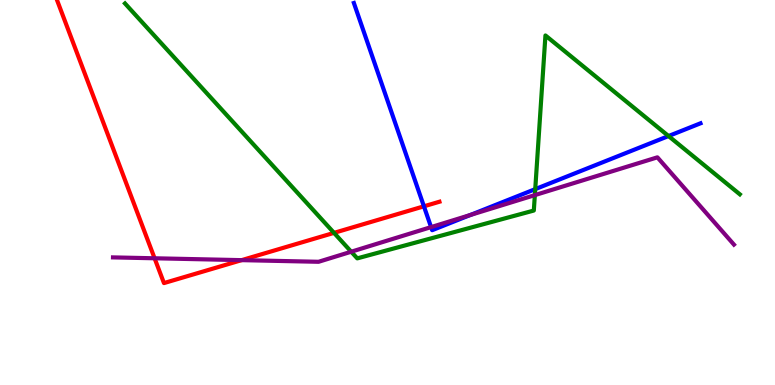[{'lines': ['blue', 'red'], 'intersections': [{'x': 5.47, 'y': 4.64}]}, {'lines': ['green', 'red'], 'intersections': [{'x': 4.31, 'y': 3.95}]}, {'lines': ['purple', 'red'], 'intersections': [{'x': 1.99, 'y': 3.29}, {'x': 3.12, 'y': 3.24}]}, {'lines': ['blue', 'green'], 'intersections': [{'x': 6.91, 'y': 5.09}, {'x': 8.63, 'y': 6.47}]}, {'lines': ['blue', 'purple'], 'intersections': [{'x': 5.56, 'y': 4.1}, {'x': 6.07, 'y': 4.41}]}, {'lines': ['green', 'purple'], 'intersections': [{'x': 4.53, 'y': 3.46}, {'x': 6.9, 'y': 4.93}]}]